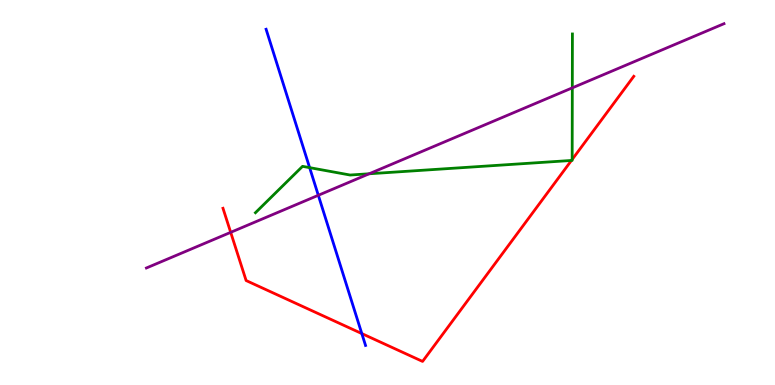[{'lines': ['blue', 'red'], 'intersections': [{'x': 4.67, 'y': 1.34}]}, {'lines': ['green', 'red'], 'intersections': [{'x': 7.37, 'y': 5.83}, {'x': 7.38, 'y': 5.86}]}, {'lines': ['purple', 'red'], 'intersections': [{'x': 2.98, 'y': 3.97}]}, {'lines': ['blue', 'green'], 'intersections': [{'x': 4.0, 'y': 5.65}]}, {'lines': ['blue', 'purple'], 'intersections': [{'x': 4.11, 'y': 4.93}]}, {'lines': ['green', 'purple'], 'intersections': [{'x': 4.76, 'y': 5.49}, {'x': 7.38, 'y': 7.72}]}]